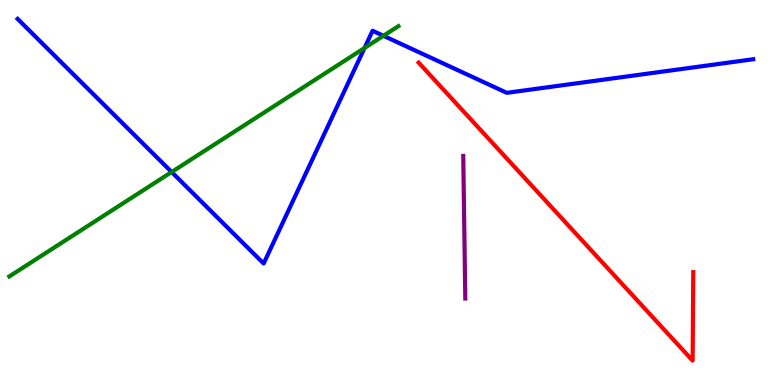[{'lines': ['blue', 'red'], 'intersections': []}, {'lines': ['green', 'red'], 'intersections': []}, {'lines': ['purple', 'red'], 'intersections': []}, {'lines': ['blue', 'green'], 'intersections': [{'x': 2.21, 'y': 5.53}, {'x': 4.7, 'y': 8.75}, {'x': 4.95, 'y': 9.07}]}, {'lines': ['blue', 'purple'], 'intersections': []}, {'lines': ['green', 'purple'], 'intersections': []}]